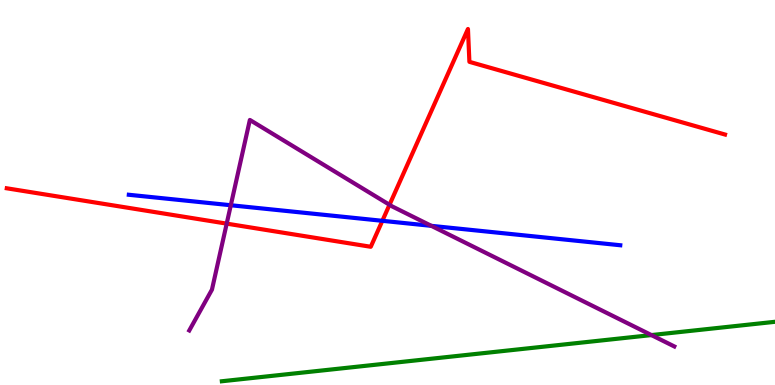[{'lines': ['blue', 'red'], 'intersections': [{'x': 4.93, 'y': 4.26}]}, {'lines': ['green', 'red'], 'intersections': []}, {'lines': ['purple', 'red'], 'intersections': [{'x': 2.93, 'y': 4.19}, {'x': 5.03, 'y': 4.68}]}, {'lines': ['blue', 'green'], 'intersections': []}, {'lines': ['blue', 'purple'], 'intersections': [{'x': 2.98, 'y': 4.67}, {'x': 5.57, 'y': 4.13}]}, {'lines': ['green', 'purple'], 'intersections': [{'x': 8.41, 'y': 1.3}]}]